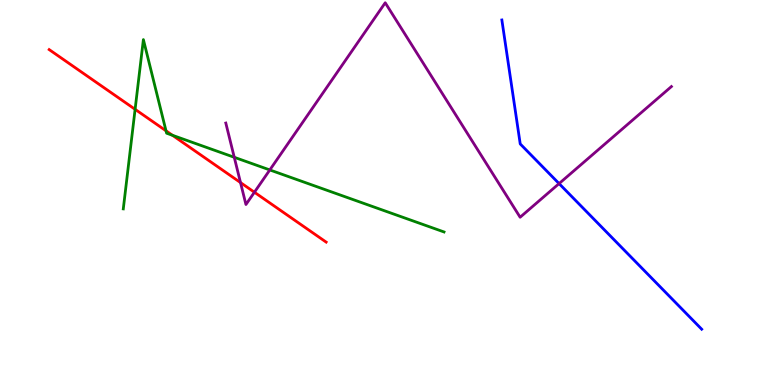[{'lines': ['blue', 'red'], 'intersections': []}, {'lines': ['green', 'red'], 'intersections': [{'x': 1.74, 'y': 7.16}, {'x': 2.14, 'y': 6.6}, {'x': 2.23, 'y': 6.49}]}, {'lines': ['purple', 'red'], 'intersections': [{'x': 3.1, 'y': 5.26}, {'x': 3.28, 'y': 5.01}]}, {'lines': ['blue', 'green'], 'intersections': []}, {'lines': ['blue', 'purple'], 'intersections': [{'x': 7.21, 'y': 5.23}]}, {'lines': ['green', 'purple'], 'intersections': [{'x': 3.02, 'y': 5.91}, {'x': 3.48, 'y': 5.59}]}]